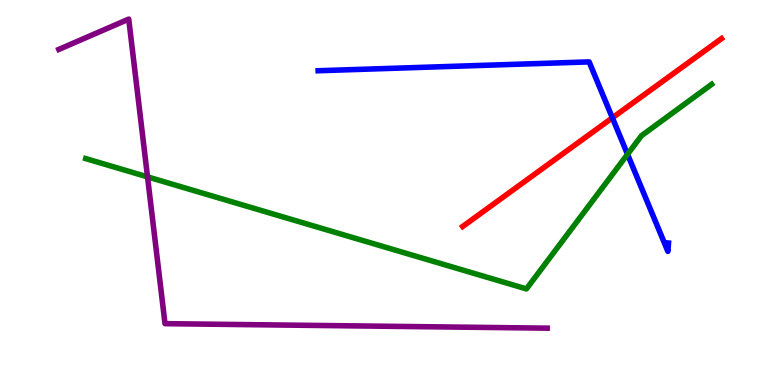[{'lines': ['blue', 'red'], 'intersections': [{'x': 7.9, 'y': 6.94}]}, {'lines': ['green', 'red'], 'intersections': []}, {'lines': ['purple', 'red'], 'intersections': []}, {'lines': ['blue', 'green'], 'intersections': [{'x': 8.1, 'y': 5.99}]}, {'lines': ['blue', 'purple'], 'intersections': []}, {'lines': ['green', 'purple'], 'intersections': [{'x': 1.9, 'y': 5.41}]}]